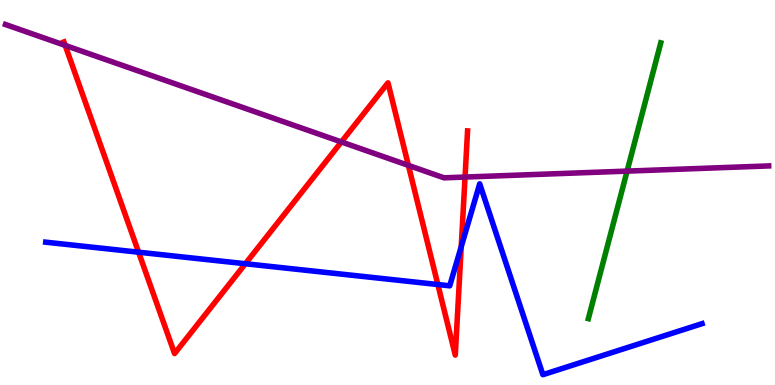[{'lines': ['blue', 'red'], 'intersections': [{'x': 1.79, 'y': 3.45}, {'x': 3.17, 'y': 3.15}, {'x': 5.65, 'y': 2.61}, {'x': 5.95, 'y': 3.59}]}, {'lines': ['green', 'red'], 'intersections': []}, {'lines': ['purple', 'red'], 'intersections': [{'x': 0.841, 'y': 8.82}, {'x': 4.4, 'y': 6.31}, {'x': 5.27, 'y': 5.7}, {'x': 6.0, 'y': 5.4}]}, {'lines': ['blue', 'green'], 'intersections': []}, {'lines': ['blue', 'purple'], 'intersections': []}, {'lines': ['green', 'purple'], 'intersections': [{'x': 8.09, 'y': 5.56}]}]